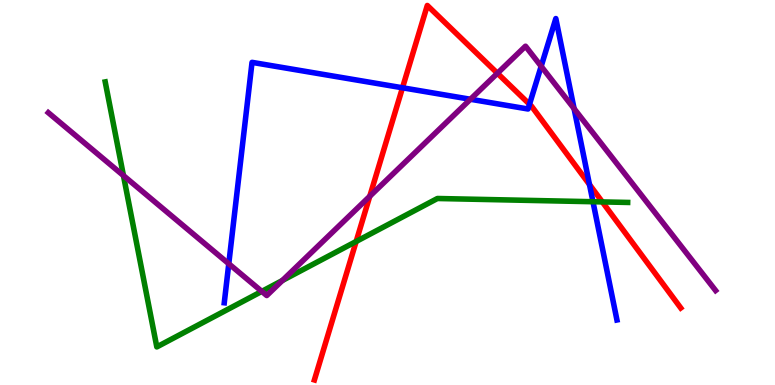[{'lines': ['blue', 'red'], 'intersections': [{'x': 5.19, 'y': 7.72}, {'x': 6.83, 'y': 7.29}, {'x': 7.61, 'y': 5.21}]}, {'lines': ['green', 'red'], 'intersections': [{'x': 4.6, 'y': 3.73}, {'x': 7.77, 'y': 4.76}]}, {'lines': ['purple', 'red'], 'intersections': [{'x': 4.77, 'y': 4.9}, {'x': 6.42, 'y': 8.1}]}, {'lines': ['blue', 'green'], 'intersections': [{'x': 7.65, 'y': 4.76}]}, {'lines': ['blue', 'purple'], 'intersections': [{'x': 2.95, 'y': 3.15}, {'x': 6.07, 'y': 7.42}, {'x': 6.98, 'y': 8.28}, {'x': 7.41, 'y': 7.18}]}, {'lines': ['green', 'purple'], 'intersections': [{'x': 1.59, 'y': 5.44}, {'x': 3.38, 'y': 2.43}, {'x': 3.64, 'y': 2.71}]}]